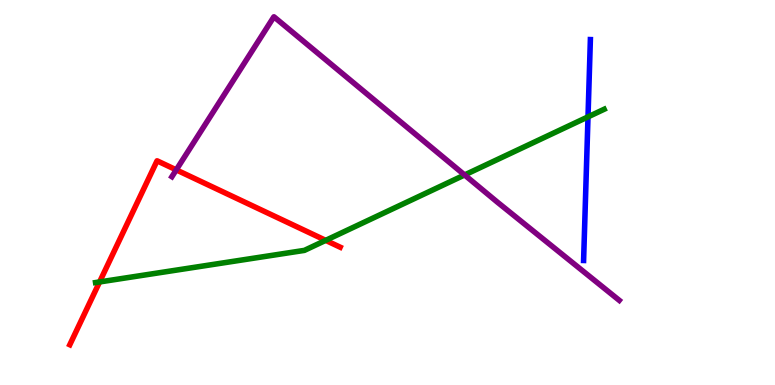[{'lines': ['blue', 'red'], 'intersections': []}, {'lines': ['green', 'red'], 'intersections': [{'x': 1.29, 'y': 2.68}, {'x': 4.2, 'y': 3.76}]}, {'lines': ['purple', 'red'], 'intersections': [{'x': 2.27, 'y': 5.59}]}, {'lines': ['blue', 'green'], 'intersections': [{'x': 7.59, 'y': 6.96}]}, {'lines': ['blue', 'purple'], 'intersections': []}, {'lines': ['green', 'purple'], 'intersections': [{'x': 5.99, 'y': 5.46}]}]